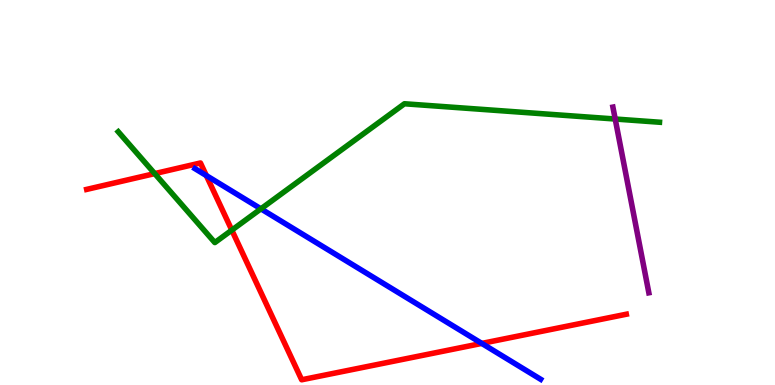[{'lines': ['blue', 'red'], 'intersections': [{'x': 2.66, 'y': 5.44}, {'x': 6.22, 'y': 1.08}]}, {'lines': ['green', 'red'], 'intersections': [{'x': 2.0, 'y': 5.49}, {'x': 2.99, 'y': 4.02}]}, {'lines': ['purple', 'red'], 'intersections': []}, {'lines': ['blue', 'green'], 'intersections': [{'x': 3.37, 'y': 4.58}]}, {'lines': ['blue', 'purple'], 'intersections': []}, {'lines': ['green', 'purple'], 'intersections': [{'x': 7.94, 'y': 6.91}]}]